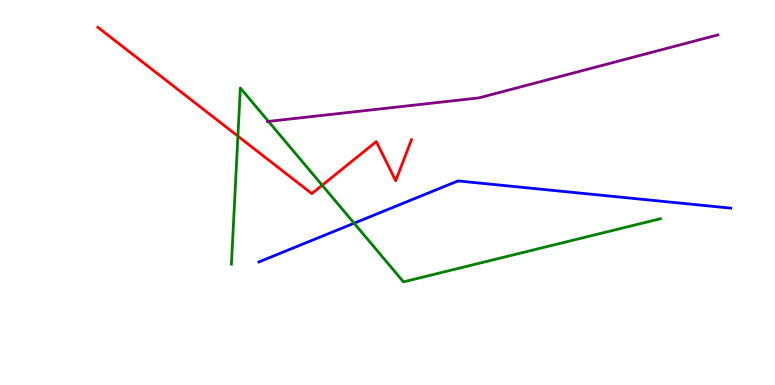[{'lines': ['blue', 'red'], 'intersections': []}, {'lines': ['green', 'red'], 'intersections': [{'x': 3.07, 'y': 6.46}, {'x': 4.16, 'y': 5.19}]}, {'lines': ['purple', 'red'], 'intersections': []}, {'lines': ['blue', 'green'], 'intersections': [{'x': 4.57, 'y': 4.2}]}, {'lines': ['blue', 'purple'], 'intersections': []}, {'lines': ['green', 'purple'], 'intersections': [{'x': 3.46, 'y': 6.85}]}]